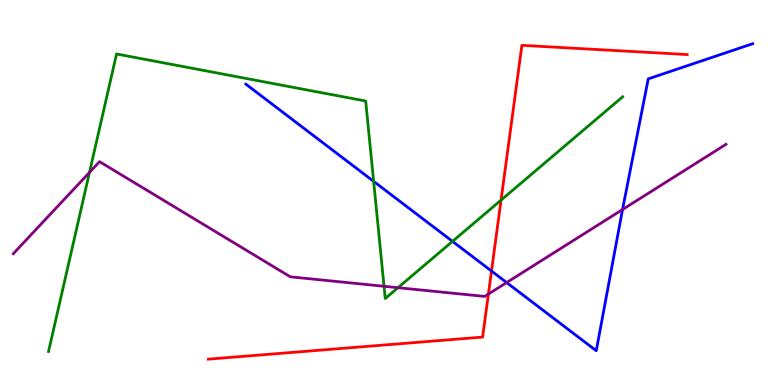[{'lines': ['blue', 'red'], 'intersections': [{'x': 6.34, 'y': 2.96}]}, {'lines': ['green', 'red'], 'intersections': [{'x': 6.47, 'y': 4.8}]}, {'lines': ['purple', 'red'], 'intersections': [{'x': 6.3, 'y': 2.36}]}, {'lines': ['blue', 'green'], 'intersections': [{'x': 4.82, 'y': 5.29}, {'x': 5.84, 'y': 3.73}]}, {'lines': ['blue', 'purple'], 'intersections': [{'x': 6.54, 'y': 2.66}, {'x': 8.03, 'y': 4.56}]}, {'lines': ['green', 'purple'], 'intersections': [{'x': 1.15, 'y': 5.52}, {'x': 4.96, 'y': 2.56}, {'x': 5.14, 'y': 2.53}]}]